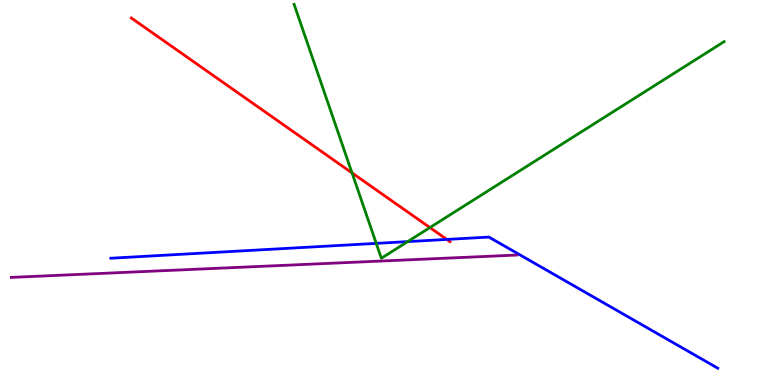[{'lines': ['blue', 'red'], 'intersections': [{'x': 5.77, 'y': 3.78}]}, {'lines': ['green', 'red'], 'intersections': [{'x': 4.54, 'y': 5.51}, {'x': 5.55, 'y': 4.09}]}, {'lines': ['purple', 'red'], 'intersections': []}, {'lines': ['blue', 'green'], 'intersections': [{'x': 4.85, 'y': 3.68}, {'x': 5.26, 'y': 3.72}]}, {'lines': ['blue', 'purple'], 'intersections': []}, {'lines': ['green', 'purple'], 'intersections': []}]